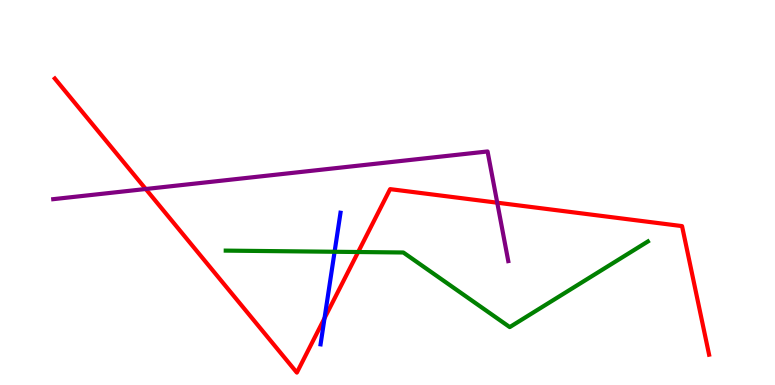[{'lines': ['blue', 'red'], 'intersections': [{'x': 4.19, 'y': 1.74}]}, {'lines': ['green', 'red'], 'intersections': [{'x': 4.62, 'y': 3.45}]}, {'lines': ['purple', 'red'], 'intersections': [{'x': 1.88, 'y': 5.09}, {'x': 6.42, 'y': 4.74}]}, {'lines': ['blue', 'green'], 'intersections': [{'x': 4.32, 'y': 3.46}]}, {'lines': ['blue', 'purple'], 'intersections': []}, {'lines': ['green', 'purple'], 'intersections': []}]